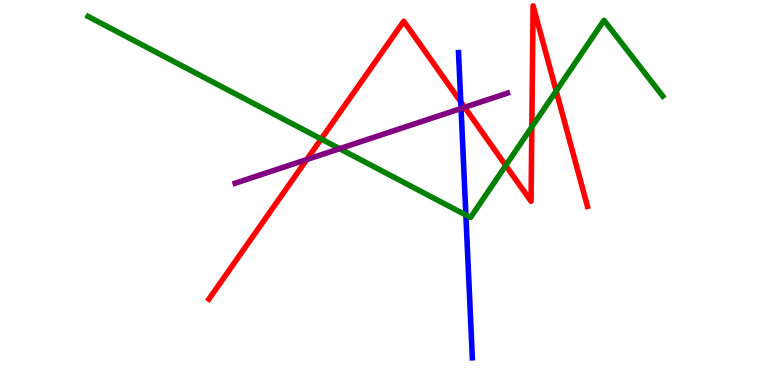[{'lines': ['blue', 'red'], 'intersections': [{'x': 5.95, 'y': 7.35}]}, {'lines': ['green', 'red'], 'intersections': [{'x': 4.14, 'y': 6.39}, {'x': 6.53, 'y': 5.7}, {'x': 6.86, 'y': 6.7}, {'x': 7.18, 'y': 7.64}]}, {'lines': ['purple', 'red'], 'intersections': [{'x': 3.96, 'y': 5.86}, {'x': 6.0, 'y': 7.21}]}, {'lines': ['blue', 'green'], 'intersections': [{'x': 6.01, 'y': 4.41}]}, {'lines': ['blue', 'purple'], 'intersections': [{'x': 5.95, 'y': 7.18}]}, {'lines': ['green', 'purple'], 'intersections': [{'x': 4.38, 'y': 6.14}]}]